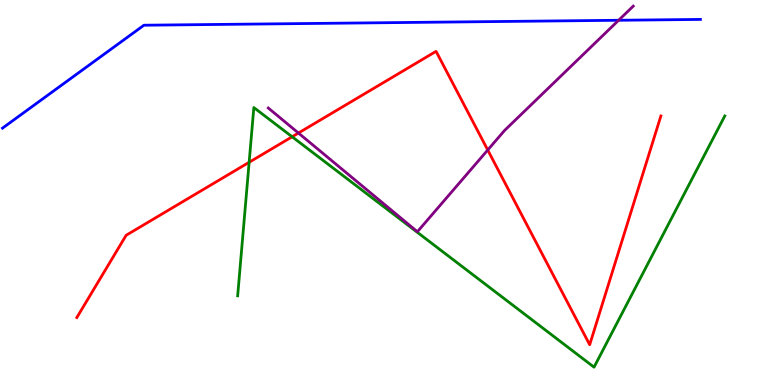[{'lines': ['blue', 'red'], 'intersections': []}, {'lines': ['green', 'red'], 'intersections': [{'x': 3.21, 'y': 5.78}, {'x': 3.77, 'y': 6.45}]}, {'lines': ['purple', 'red'], 'intersections': [{'x': 3.85, 'y': 6.54}, {'x': 6.29, 'y': 6.1}]}, {'lines': ['blue', 'green'], 'intersections': []}, {'lines': ['blue', 'purple'], 'intersections': [{'x': 7.98, 'y': 9.47}]}, {'lines': ['green', 'purple'], 'intersections': []}]